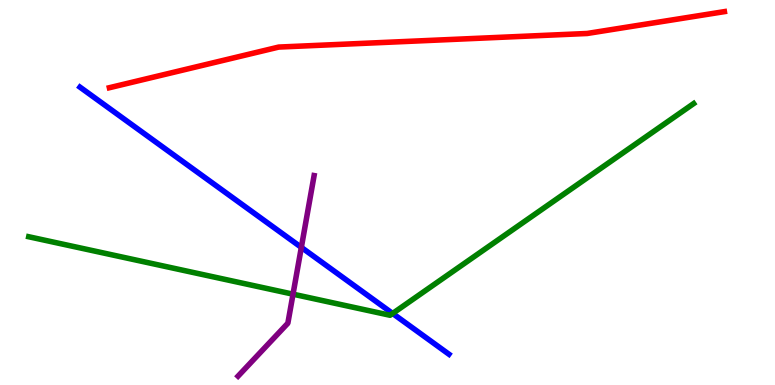[{'lines': ['blue', 'red'], 'intersections': []}, {'lines': ['green', 'red'], 'intersections': []}, {'lines': ['purple', 'red'], 'intersections': []}, {'lines': ['blue', 'green'], 'intersections': [{'x': 5.07, 'y': 1.86}]}, {'lines': ['blue', 'purple'], 'intersections': [{'x': 3.89, 'y': 3.57}]}, {'lines': ['green', 'purple'], 'intersections': [{'x': 3.78, 'y': 2.36}]}]